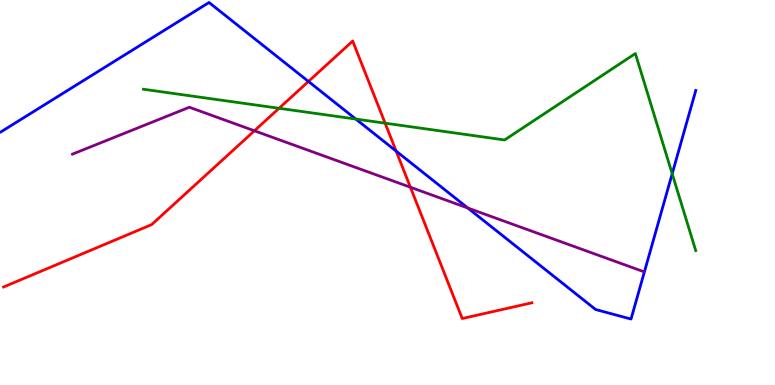[{'lines': ['blue', 'red'], 'intersections': [{'x': 3.98, 'y': 7.88}, {'x': 5.11, 'y': 6.08}]}, {'lines': ['green', 'red'], 'intersections': [{'x': 3.6, 'y': 7.19}, {'x': 4.97, 'y': 6.8}]}, {'lines': ['purple', 'red'], 'intersections': [{'x': 3.28, 'y': 6.6}, {'x': 5.3, 'y': 5.14}]}, {'lines': ['blue', 'green'], 'intersections': [{'x': 4.59, 'y': 6.91}, {'x': 8.67, 'y': 5.49}]}, {'lines': ['blue', 'purple'], 'intersections': [{'x': 6.04, 'y': 4.6}]}, {'lines': ['green', 'purple'], 'intersections': []}]